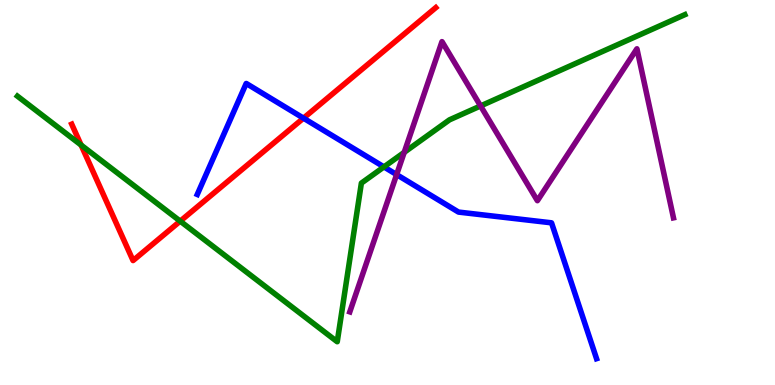[{'lines': ['blue', 'red'], 'intersections': [{'x': 3.92, 'y': 6.93}]}, {'lines': ['green', 'red'], 'intersections': [{'x': 1.05, 'y': 6.23}, {'x': 2.33, 'y': 4.26}]}, {'lines': ['purple', 'red'], 'intersections': []}, {'lines': ['blue', 'green'], 'intersections': [{'x': 4.95, 'y': 5.66}]}, {'lines': ['blue', 'purple'], 'intersections': [{'x': 5.12, 'y': 5.47}]}, {'lines': ['green', 'purple'], 'intersections': [{'x': 5.22, 'y': 6.04}, {'x': 6.2, 'y': 7.25}]}]